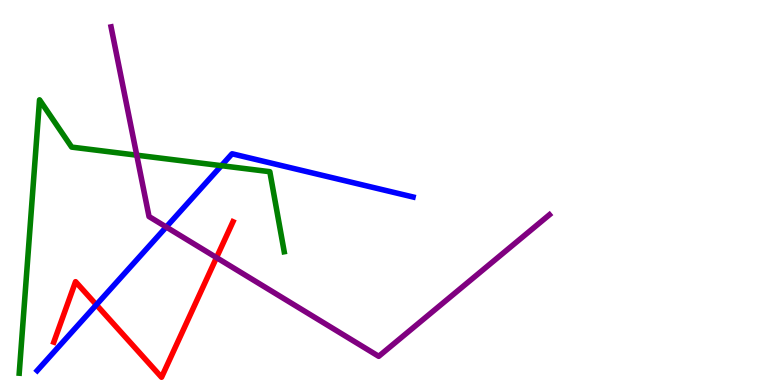[{'lines': ['blue', 'red'], 'intersections': [{'x': 1.24, 'y': 2.08}]}, {'lines': ['green', 'red'], 'intersections': []}, {'lines': ['purple', 'red'], 'intersections': [{'x': 2.79, 'y': 3.31}]}, {'lines': ['blue', 'green'], 'intersections': [{'x': 2.86, 'y': 5.7}]}, {'lines': ['blue', 'purple'], 'intersections': [{'x': 2.15, 'y': 4.1}]}, {'lines': ['green', 'purple'], 'intersections': [{'x': 1.76, 'y': 5.97}]}]